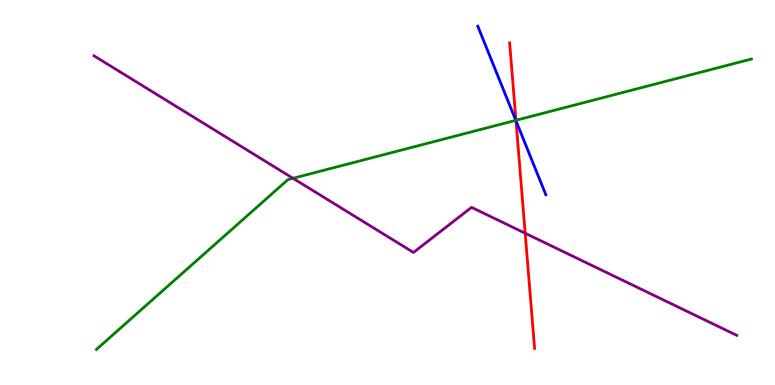[{'lines': ['blue', 'red'], 'intersections': [{'x': 6.66, 'y': 6.86}]}, {'lines': ['green', 'red'], 'intersections': [{'x': 6.66, 'y': 6.88}]}, {'lines': ['purple', 'red'], 'intersections': [{'x': 6.78, 'y': 3.94}]}, {'lines': ['blue', 'green'], 'intersections': [{'x': 6.66, 'y': 6.87}]}, {'lines': ['blue', 'purple'], 'intersections': []}, {'lines': ['green', 'purple'], 'intersections': [{'x': 3.78, 'y': 5.37}]}]